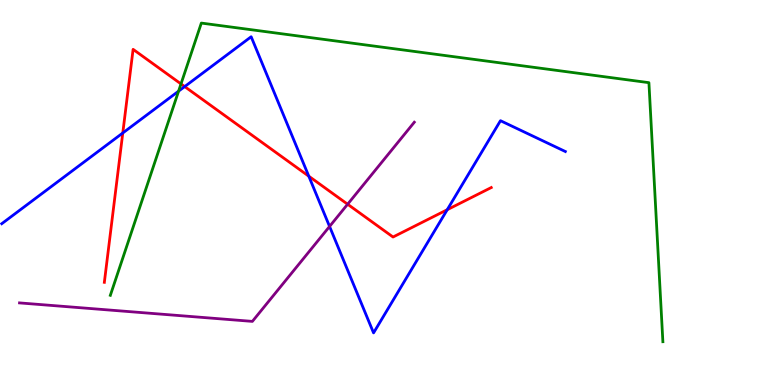[{'lines': ['blue', 'red'], 'intersections': [{'x': 1.58, 'y': 6.55}, {'x': 2.38, 'y': 7.75}, {'x': 3.98, 'y': 5.42}, {'x': 5.77, 'y': 4.55}]}, {'lines': ['green', 'red'], 'intersections': [{'x': 2.34, 'y': 7.82}]}, {'lines': ['purple', 'red'], 'intersections': [{'x': 4.49, 'y': 4.7}]}, {'lines': ['blue', 'green'], 'intersections': [{'x': 2.3, 'y': 7.63}]}, {'lines': ['blue', 'purple'], 'intersections': [{'x': 4.25, 'y': 4.12}]}, {'lines': ['green', 'purple'], 'intersections': []}]